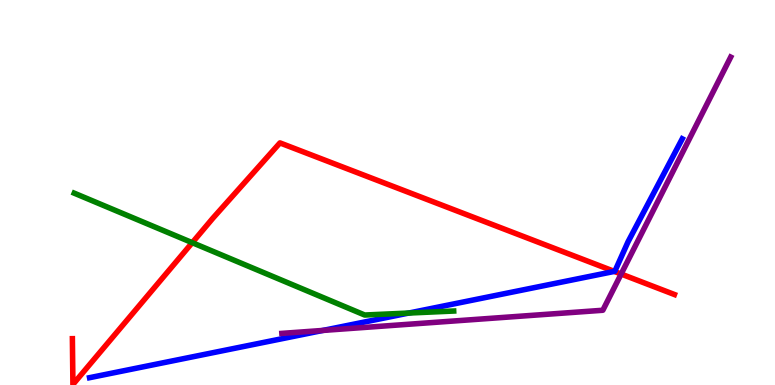[{'lines': ['blue', 'red'], 'intersections': [{'x': 7.93, 'y': 2.95}]}, {'lines': ['green', 'red'], 'intersections': [{'x': 2.48, 'y': 3.7}]}, {'lines': ['purple', 'red'], 'intersections': [{'x': 8.01, 'y': 2.88}]}, {'lines': ['blue', 'green'], 'intersections': [{'x': 5.27, 'y': 1.87}]}, {'lines': ['blue', 'purple'], 'intersections': [{'x': 4.17, 'y': 1.42}]}, {'lines': ['green', 'purple'], 'intersections': []}]